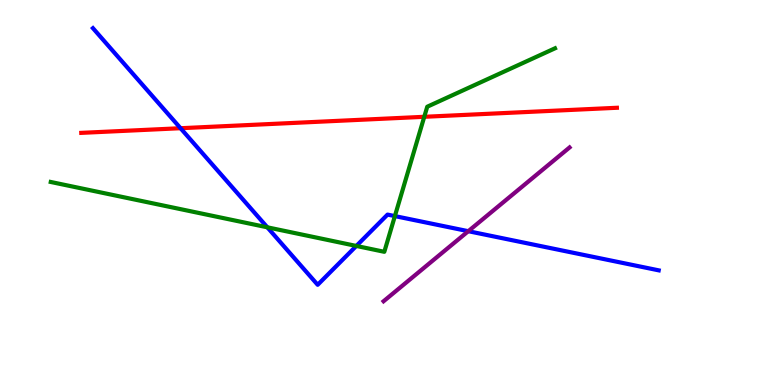[{'lines': ['blue', 'red'], 'intersections': [{'x': 2.33, 'y': 6.67}]}, {'lines': ['green', 'red'], 'intersections': [{'x': 5.47, 'y': 6.97}]}, {'lines': ['purple', 'red'], 'intersections': []}, {'lines': ['blue', 'green'], 'intersections': [{'x': 3.45, 'y': 4.1}, {'x': 4.6, 'y': 3.61}, {'x': 5.1, 'y': 4.39}]}, {'lines': ['blue', 'purple'], 'intersections': [{'x': 6.04, 'y': 3.99}]}, {'lines': ['green', 'purple'], 'intersections': []}]